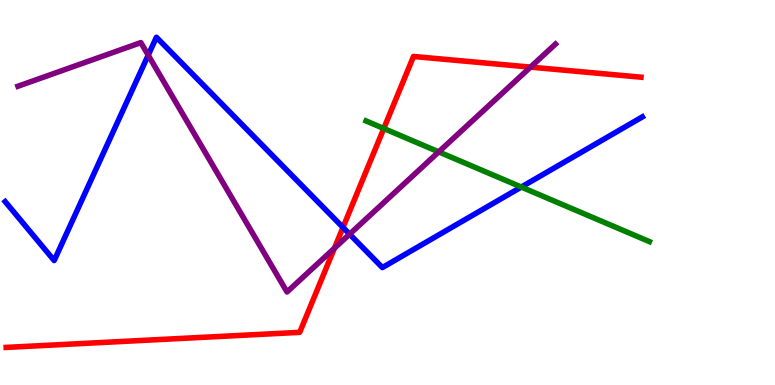[{'lines': ['blue', 'red'], 'intersections': [{'x': 4.43, 'y': 4.09}]}, {'lines': ['green', 'red'], 'intersections': [{'x': 4.95, 'y': 6.66}]}, {'lines': ['purple', 'red'], 'intersections': [{'x': 4.31, 'y': 3.55}, {'x': 6.85, 'y': 8.26}]}, {'lines': ['blue', 'green'], 'intersections': [{'x': 6.73, 'y': 5.14}]}, {'lines': ['blue', 'purple'], 'intersections': [{'x': 1.91, 'y': 8.57}, {'x': 4.51, 'y': 3.92}]}, {'lines': ['green', 'purple'], 'intersections': [{'x': 5.66, 'y': 6.05}]}]